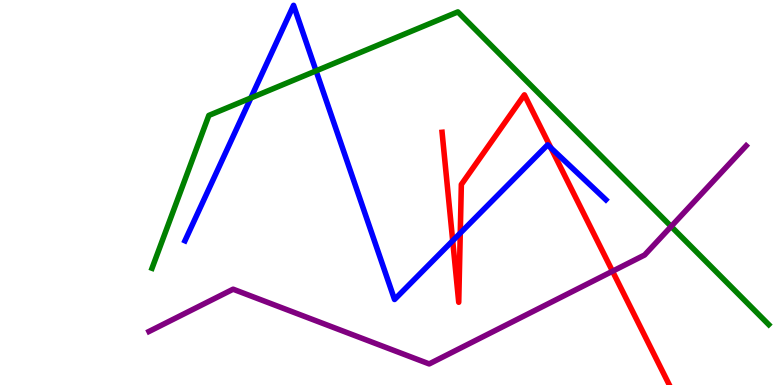[{'lines': ['blue', 'red'], 'intersections': [{'x': 5.84, 'y': 3.75}, {'x': 5.94, 'y': 3.95}, {'x': 7.11, 'y': 6.16}]}, {'lines': ['green', 'red'], 'intersections': []}, {'lines': ['purple', 'red'], 'intersections': [{'x': 7.9, 'y': 2.96}]}, {'lines': ['blue', 'green'], 'intersections': [{'x': 3.24, 'y': 7.46}, {'x': 4.08, 'y': 8.16}]}, {'lines': ['blue', 'purple'], 'intersections': []}, {'lines': ['green', 'purple'], 'intersections': [{'x': 8.66, 'y': 4.12}]}]